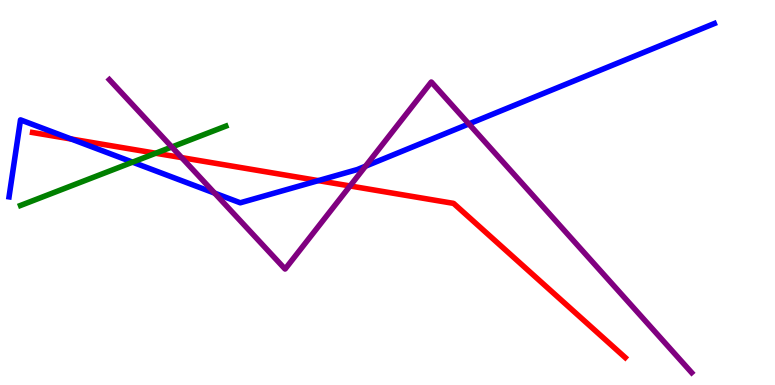[{'lines': ['blue', 'red'], 'intersections': [{'x': 0.92, 'y': 6.39}, {'x': 4.11, 'y': 5.31}]}, {'lines': ['green', 'red'], 'intersections': [{'x': 2.01, 'y': 6.02}]}, {'lines': ['purple', 'red'], 'intersections': [{'x': 2.34, 'y': 5.91}, {'x': 4.52, 'y': 5.17}]}, {'lines': ['blue', 'green'], 'intersections': [{'x': 1.71, 'y': 5.79}]}, {'lines': ['blue', 'purple'], 'intersections': [{'x': 2.77, 'y': 4.98}, {'x': 4.72, 'y': 5.68}, {'x': 6.05, 'y': 6.78}]}, {'lines': ['green', 'purple'], 'intersections': [{'x': 2.22, 'y': 6.18}]}]